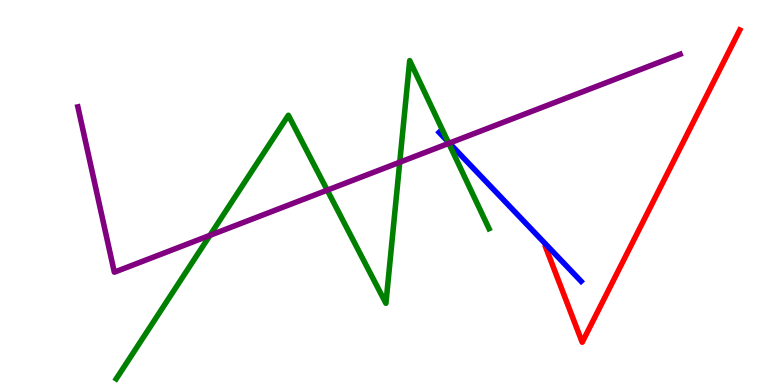[{'lines': ['blue', 'red'], 'intersections': []}, {'lines': ['green', 'red'], 'intersections': []}, {'lines': ['purple', 'red'], 'intersections': []}, {'lines': ['blue', 'green'], 'intersections': [{'x': 5.78, 'y': 6.32}]}, {'lines': ['blue', 'purple'], 'intersections': [{'x': 5.8, 'y': 6.28}]}, {'lines': ['green', 'purple'], 'intersections': [{'x': 2.71, 'y': 3.89}, {'x': 4.22, 'y': 5.06}, {'x': 5.16, 'y': 5.79}, {'x': 5.79, 'y': 6.28}]}]